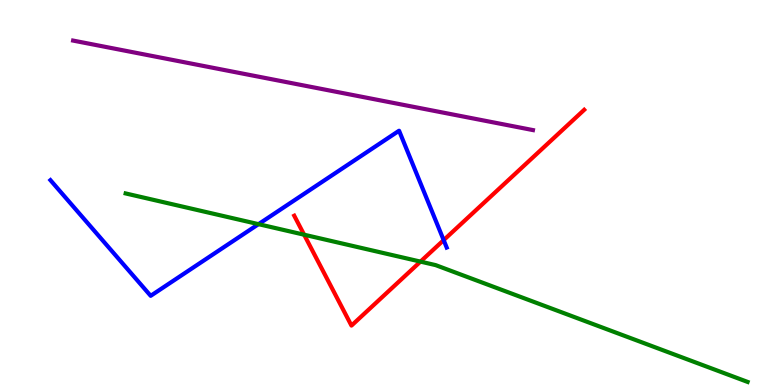[{'lines': ['blue', 'red'], 'intersections': [{'x': 5.72, 'y': 3.76}]}, {'lines': ['green', 'red'], 'intersections': [{'x': 3.92, 'y': 3.9}, {'x': 5.43, 'y': 3.2}]}, {'lines': ['purple', 'red'], 'intersections': []}, {'lines': ['blue', 'green'], 'intersections': [{'x': 3.34, 'y': 4.18}]}, {'lines': ['blue', 'purple'], 'intersections': []}, {'lines': ['green', 'purple'], 'intersections': []}]